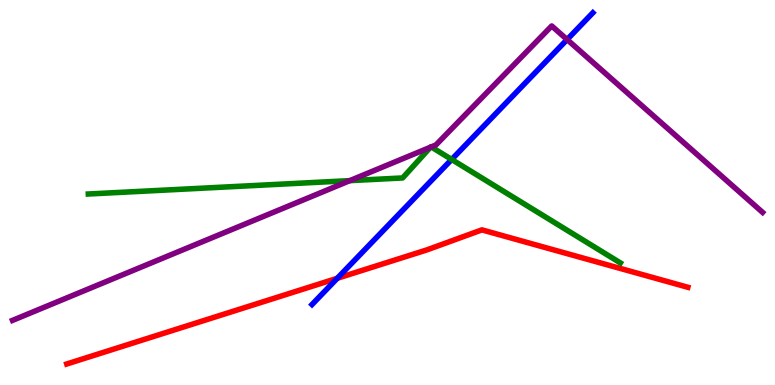[{'lines': ['blue', 'red'], 'intersections': [{'x': 4.35, 'y': 2.77}]}, {'lines': ['green', 'red'], 'intersections': []}, {'lines': ['purple', 'red'], 'intersections': []}, {'lines': ['blue', 'green'], 'intersections': [{'x': 5.83, 'y': 5.86}]}, {'lines': ['blue', 'purple'], 'intersections': [{'x': 7.32, 'y': 8.97}]}, {'lines': ['green', 'purple'], 'intersections': [{'x': 4.51, 'y': 5.31}, {'x': 5.55, 'y': 6.18}, {'x': 5.56, 'y': 6.18}]}]